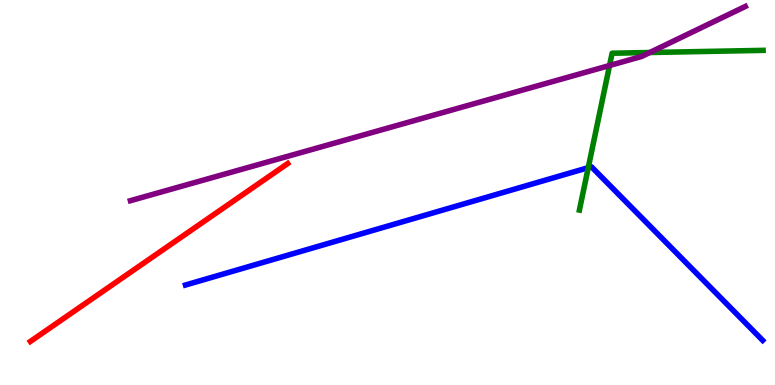[{'lines': ['blue', 'red'], 'intersections': []}, {'lines': ['green', 'red'], 'intersections': []}, {'lines': ['purple', 'red'], 'intersections': []}, {'lines': ['blue', 'green'], 'intersections': [{'x': 7.59, 'y': 5.65}]}, {'lines': ['blue', 'purple'], 'intersections': []}, {'lines': ['green', 'purple'], 'intersections': [{'x': 7.87, 'y': 8.3}, {'x': 8.38, 'y': 8.64}]}]